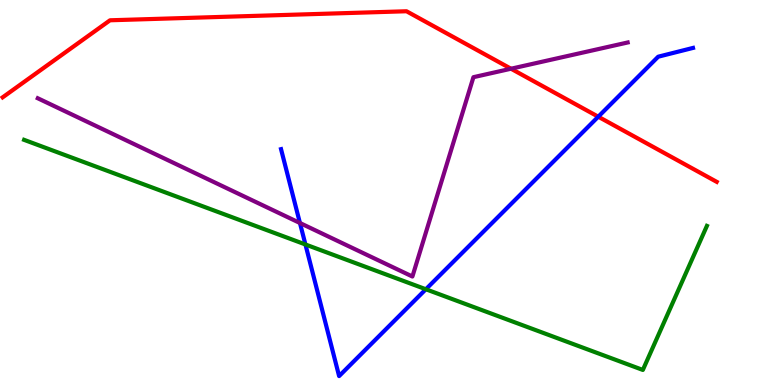[{'lines': ['blue', 'red'], 'intersections': [{'x': 7.72, 'y': 6.97}]}, {'lines': ['green', 'red'], 'intersections': []}, {'lines': ['purple', 'red'], 'intersections': [{'x': 6.59, 'y': 8.21}]}, {'lines': ['blue', 'green'], 'intersections': [{'x': 3.94, 'y': 3.65}, {'x': 5.49, 'y': 2.49}]}, {'lines': ['blue', 'purple'], 'intersections': [{'x': 3.87, 'y': 4.21}]}, {'lines': ['green', 'purple'], 'intersections': []}]